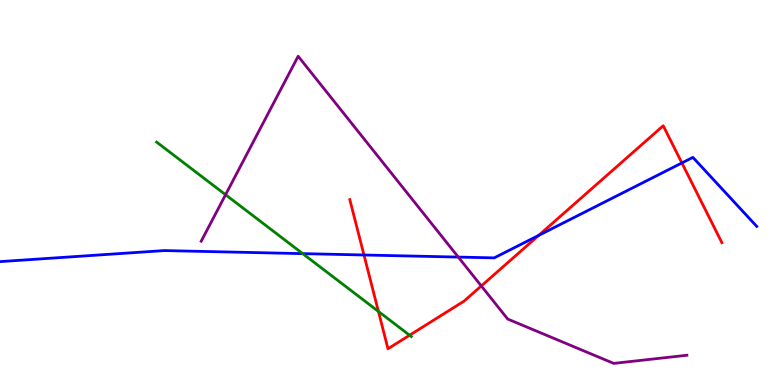[{'lines': ['blue', 'red'], 'intersections': [{'x': 4.7, 'y': 3.38}, {'x': 6.95, 'y': 3.89}, {'x': 8.8, 'y': 5.77}]}, {'lines': ['green', 'red'], 'intersections': [{'x': 4.88, 'y': 1.91}, {'x': 5.29, 'y': 1.29}]}, {'lines': ['purple', 'red'], 'intersections': [{'x': 6.21, 'y': 2.57}]}, {'lines': ['blue', 'green'], 'intersections': [{'x': 3.91, 'y': 3.41}]}, {'lines': ['blue', 'purple'], 'intersections': [{'x': 5.91, 'y': 3.32}]}, {'lines': ['green', 'purple'], 'intersections': [{'x': 2.91, 'y': 4.94}]}]